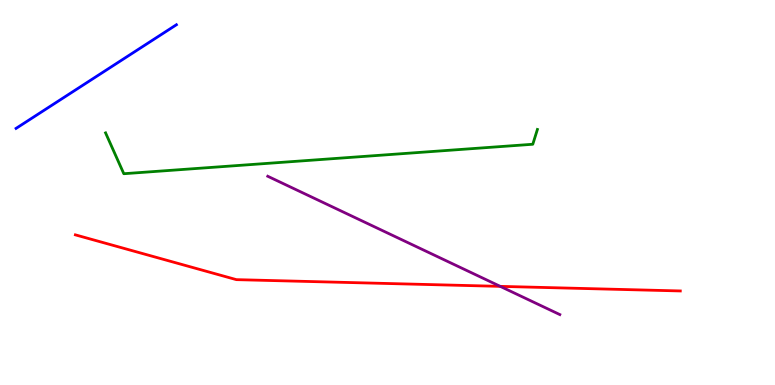[{'lines': ['blue', 'red'], 'intersections': []}, {'lines': ['green', 'red'], 'intersections': []}, {'lines': ['purple', 'red'], 'intersections': [{'x': 6.45, 'y': 2.56}]}, {'lines': ['blue', 'green'], 'intersections': []}, {'lines': ['blue', 'purple'], 'intersections': []}, {'lines': ['green', 'purple'], 'intersections': []}]